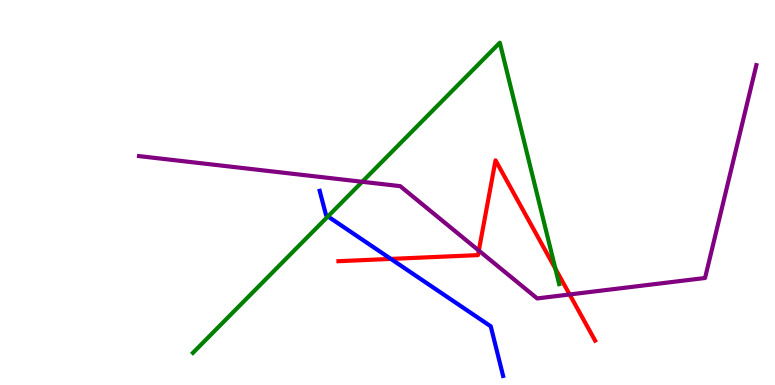[{'lines': ['blue', 'red'], 'intersections': [{'x': 5.04, 'y': 3.28}]}, {'lines': ['green', 'red'], 'intersections': [{'x': 7.17, 'y': 3.02}]}, {'lines': ['purple', 'red'], 'intersections': [{'x': 6.18, 'y': 3.49}, {'x': 7.35, 'y': 2.35}]}, {'lines': ['blue', 'green'], 'intersections': [{'x': 4.23, 'y': 4.38}]}, {'lines': ['blue', 'purple'], 'intersections': []}, {'lines': ['green', 'purple'], 'intersections': [{'x': 4.67, 'y': 5.28}]}]